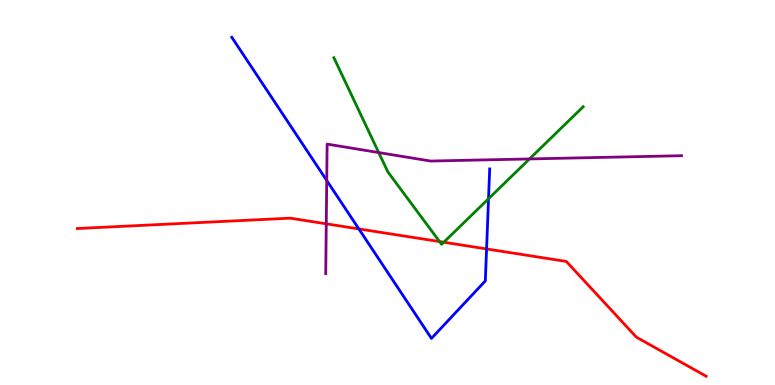[{'lines': ['blue', 'red'], 'intersections': [{'x': 4.63, 'y': 4.05}, {'x': 6.28, 'y': 3.53}]}, {'lines': ['green', 'red'], 'intersections': [{'x': 5.67, 'y': 3.73}, {'x': 5.73, 'y': 3.71}]}, {'lines': ['purple', 'red'], 'intersections': [{'x': 4.21, 'y': 4.19}]}, {'lines': ['blue', 'green'], 'intersections': [{'x': 6.3, 'y': 4.84}]}, {'lines': ['blue', 'purple'], 'intersections': [{'x': 4.22, 'y': 5.31}]}, {'lines': ['green', 'purple'], 'intersections': [{'x': 4.89, 'y': 6.04}, {'x': 6.83, 'y': 5.87}]}]